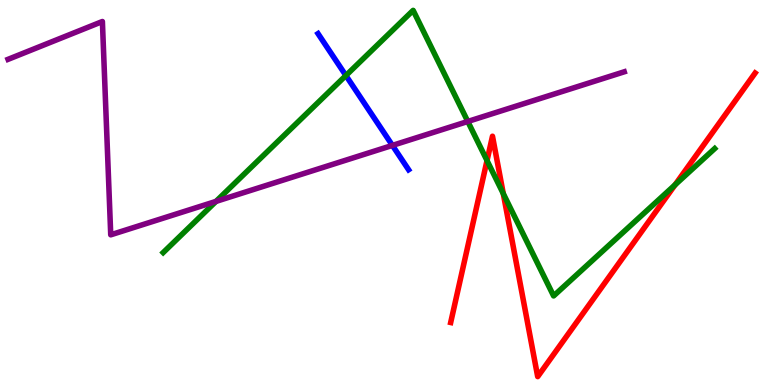[{'lines': ['blue', 'red'], 'intersections': []}, {'lines': ['green', 'red'], 'intersections': [{'x': 6.28, 'y': 5.83}, {'x': 6.49, 'y': 4.97}, {'x': 8.71, 'y': 5.2}]}, {'lines': ['purple', 'red'], 'intersections': []}, {'lines': ['blue', 'green'], 'intersections': [{'x': 4.46, 'y': 8.04}]}, {'lines': ['blue', 'purple'], 'intersections': [{'x': 5.06, 'y': 6.22}]}, {'lines': ['green', 'purple'], 'intersections': [{'x': 2.79, 'y': 4.77}, {'x': 6.04, 'y': 6.84}]}]